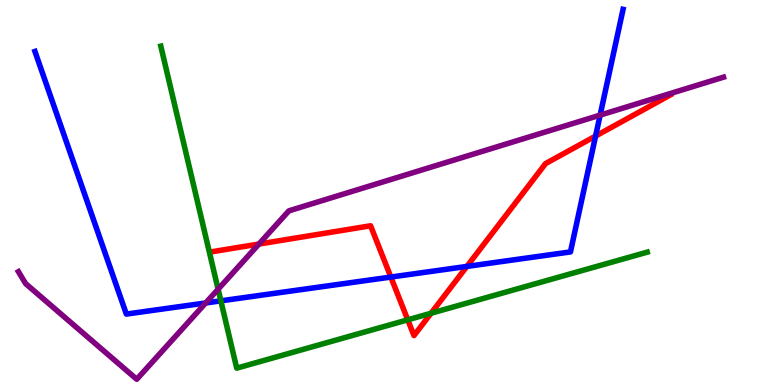[{'lines': ['blue', 'red'], 'intersections': [{'x': 5.04, 'y': 2.8}, {'x': 6.02, 'y': 3.08}, {'x': 7.68, 'y': 6.47}]}, {'lines': ['green', 'red'], 'intersections': [{'x': 5.26, 'y': 1.69}, {'x': 5.56, 'y': 1.86}]}, {'lines': ['purple', 'red'], 'intersections': [{'x': 3.34, 'y': 3.66}]}, {'lines': ['blue', 'green'], 'intersections': [{'x': 2.85, 'y': 2.19}]}, {'lines': ['blue', 'purple'], 'intersections': [{'x': 2.65, 'y': 2.13}, {'x': 7.74, 'y': 7.01}]}, {'lines': ['green', 'purple'], 'intersections': [{'x': 2.81, 'y': 2.49}]}]